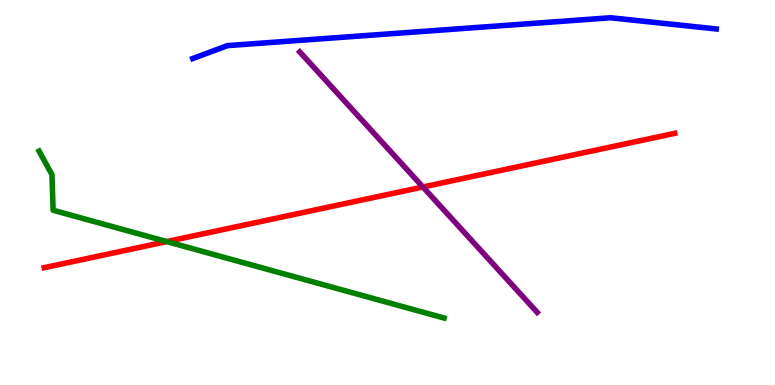[{'lines': ['blue', 'red'], 'intersections': []}, {'lines': ['green', 'red'], 'intersections': [{'x': 2.15, 'y': 3.73}]}, {'lines': ['purple', 'red'], 'intersections': [{'x': 5.46, 'y': 5.14}]}, {'lines': ['blue', 'green'], 'intersections': []}, {'lines': ['blue', 'purple'], 'intersections': []}, {'lines': ['green', 'purple'], 'intersections': []}]